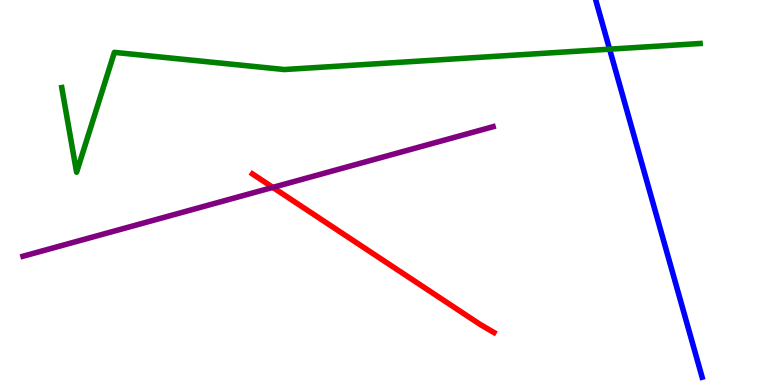[{'lines': ['blue', 'red'], 'intersections': []}, {'lines': ['green', 'red'], 'intersections': []}, {'lines': ['purple', 'red'], 'intersections': [{'x': 3.52, 'y': 5.13}]}, {'lines': ['blue', 'green'], 'intersections': [{'x': 7.87, 'y': 8.72}]}, {'lines': ['blue', 'purple'], 'intersections': []}, {'lines': ['green', 'purple'], 'intersections': []}]